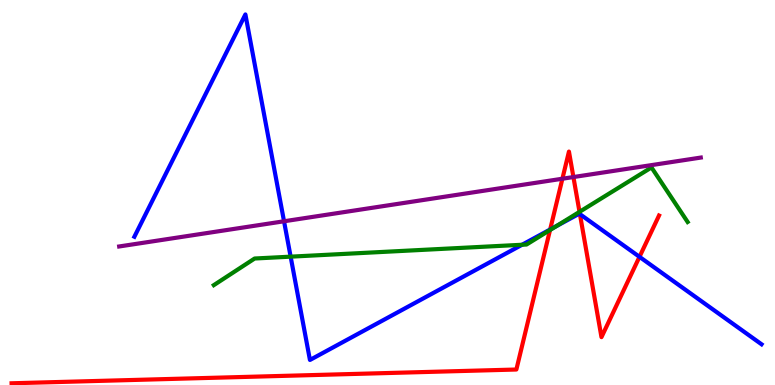[{'lines': ['blue', 'red'], 'intersections': [{'x': 7.1, 'y': 4.04}, {'x': 7.48, 'y': 4.44}, {'x': 8.25, 'y': 3.33}]}, {'lines': ['green', 'red'], 'intersections': [{'x': 7.1, 'y': 4.03}, {'x': 7.48, 'y': 4.5}]}, {'lines': ['purple', 'red'], 'intersections': [{'x': 7.26, 'y': 5.36}, {'x': 7.4, 'y': 5.4}]}, {'lines': ['blue', 'green'], 'intersections': [{'x': 3.75, 'y': 3.33}, {'x': 6.74, 'y': 3.64}, {'x': 7.18, 'y': 4.12}]}, {'lines': ['blue', 'purple'], 'intersections': [{'x': 3.66, 'y': 4.25}]}, {'lines': ['green', 'purple'], 'intersections': []}]